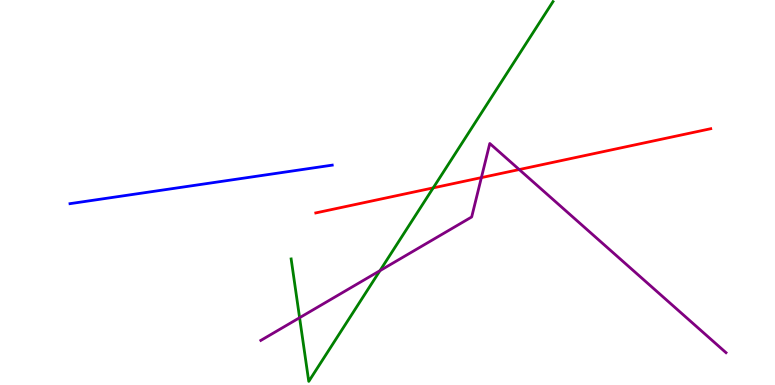[{'lines': ['blue', 'red'], 'intersections': []}, {'lines': ['green', 'red'], 'intersections': [{'x': 5.59, 'y': 5.12}]}, {'lines': ['purple', 'red'], 'intersections': [{'x': 6.21, 'y': 5.39}, {'x': 6.7, 'y': 5.6}]}, {'lines': ['blue', 'green'], 'intersections': []}, {'lines': ['blue', 'purple'], 'intersections': []}, {'lines': ['green', 'purple'], 'intersections': [{'x': 3.87, 'y': 1.75}, {'x': 4.9, 'y': 2.97}]}]